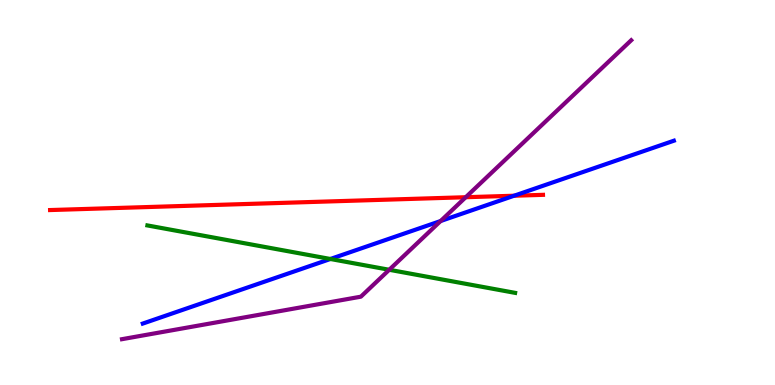[{'lines': ['blue', 'red'], 'intersections': [{'x': 6.63, 'y': 4.92}]}, {'lines': ['green', 'red'], 'intersections': []}, {'lines': ['purple', 'red'], 'intersections': [{'x': 6.01, 'y': 4.88}]}, {'lines': ['blue', 'green'], 'intersections': [{'x': 4.26, 'y': 3.27}]}, {'lines': ['blue', 'purple'], 'intersections': [{'x': 5.69, 'y': 4.26}]}, {'lines': ['green', 'purple'], 'intersections': [{'x': 5.02, 'y': 2.99}]}]